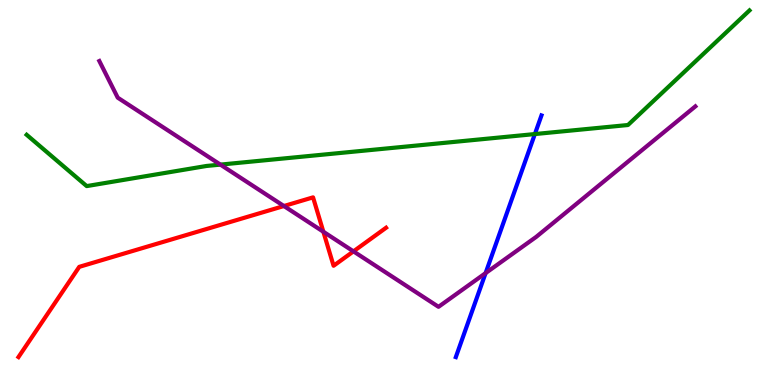[{'lines': ['blue', 'red'], 'intersections': []}, {'lines': ['green', 'red'], 'intersections': []}, {'lines': ['purple', 'red'], 'intersections': [{'x': 3.66, 'y': 4.65}, {'x': 4.17, 'y': 3.98}, {'x': 4.56, 'y': 3.47}]}, {'lines': ['blue', 'green'], 'intersections': [{'x': 6.9, 'y': 6.52}]}, {'lines': ['blue', 'purple'], 'intersections': [{'x': 6.27, 'y': 2.91}]}, {'lines': ['green', 'purple'], 'intersections': [{'x': 2.84, 'y': 5.72}]}]